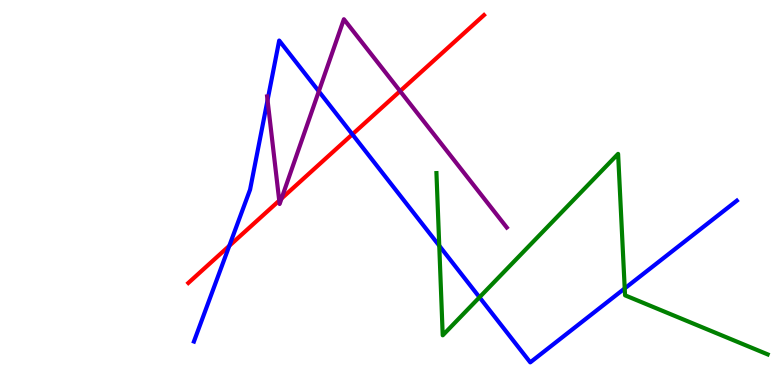[{'lines': ['blue', 'red'], 'intersections': [{'x': 2.96, 'y': 3.61}, {'x': 4.55, 'y': 6.51}]}, {'lines': ['green', 'red'], 'intersections': []}, {'lines': ['purple', 'red'], 'intersections': [{'x': 3.6, 'y': 4.79}, {'x': 3.63, 'y': 4.84}, {'x': 5.16, 'y': 7.63}]}, {'lines': ['blue', 'green'], 'intersections': [{'x': 5.67, 'y': 3.62}, {'x': 6.19, 'y': 2.28}, {'x': 8.06, 'y': 2.51}]}, {'lines': ['blue', 'purple'], 'intersections': [{'x': 3.45, 'y': 7.4}, {'x': 4.11, 'y': 7.63}]}, {'lines': ['green', 'purple'], 'intersections': []}]